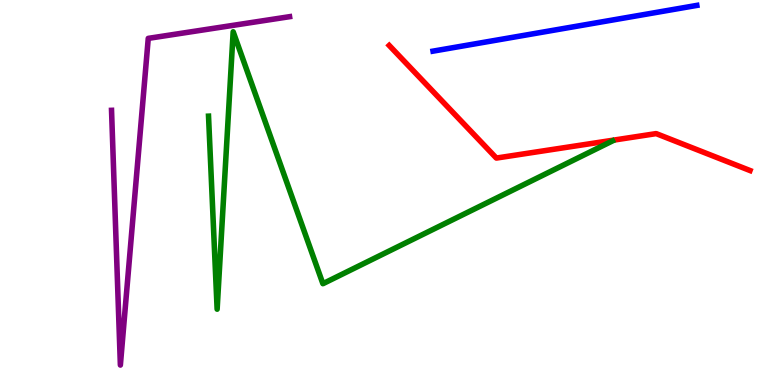[{'lines': ['blue', 'red'], 'intersections': []}, {'lines': ['green', 'red'], 'intersections': []}, {'lines': ['purple', 'red'], 'intersections': []}, {'lines': ['blue', 'green'], 'intersections': []}, {'lines': ['blue', 'purple'], 'intersections': []}, {'lines': ['green', 'purple'], 'intersections': []}]